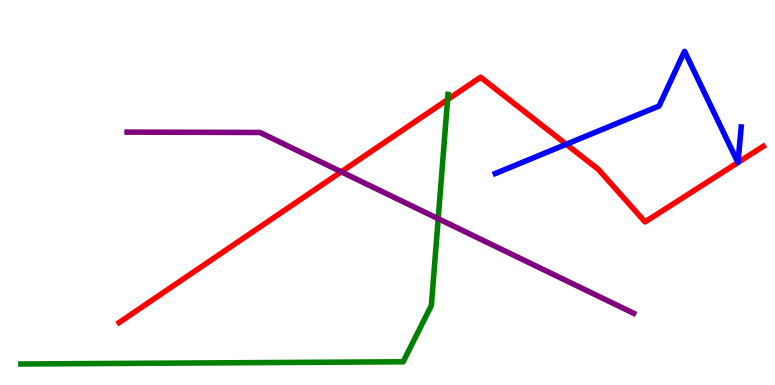[{'lines': ['blue', 'red'], 'intersections': [{'x': 7.31, 'y': 6.25}, {'x': 9.52, 'y': 5.78}, {'x': 9.52, 'y': 5.78}]}, {'lines': ['green', 'red'], 'intersections': [{'x': 5.78, 'y': 7.41}]}, {'lines': ['purple', 'red'], 'intersections': [{'x': 4.4, 'y': 5.54}]}, {'lines': ['blue', 'green'], 'intersections': []}, {'lines': ['blue', 'purple'], 'intersections': []}, {'lines': ['green', 'purple'], 'intersections': [{'x': 5.65, 'y': 4.32}]}]